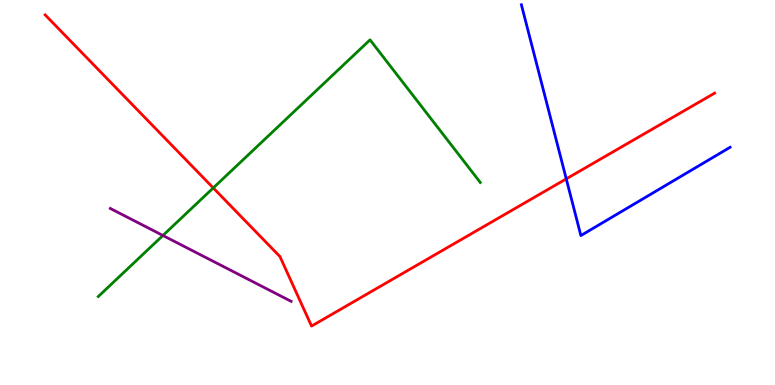[{'lines': ['blue', 'red'], 'intersections': [{'x': 7.31, 'y': 5.35}]}, {'lines': ['green', 'red'], 'intersections': [{'x': 2.75, 'y': 5.12}]}, {'lines': ['purple', 'red'], 'intersections': []}, {'lines': ['blue', 'green'], 'intersections': []}, {'lines': ['blue', 'purple'], 'intersections': []}, {'lines': ['green', 'purple'], 'intersections': [{'x': 2.1, 'y': 3.88}]}]